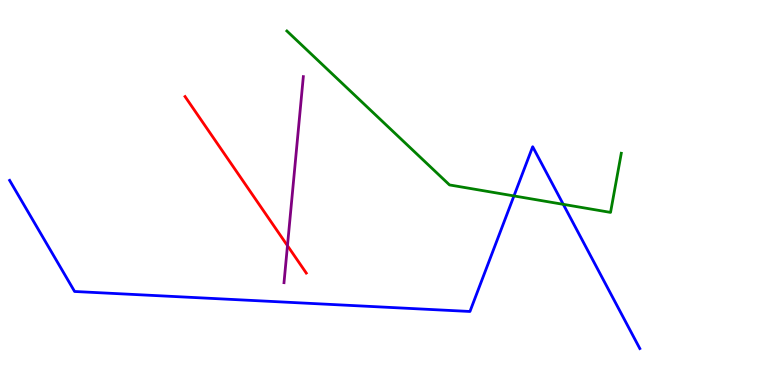[{'lines': ['blue', 'red'], 'intersections': []}, {'lines': ['green', 'red'], 'intersections': []}, {'lines': ['purple', 'red'], 'intersections': [{'x': 3.71, 'y': 3.62}]}, {'lines': ['blue', 'green'], 'intersections': [{'x': 6.63, 'y': 4.91}, {'x': 7.27, 'y': 4.69}]}, {'lines': ['blue', 'purple'], 'intersections': []}, {'lines': ['green', 'purple'], 'intersections': []}]